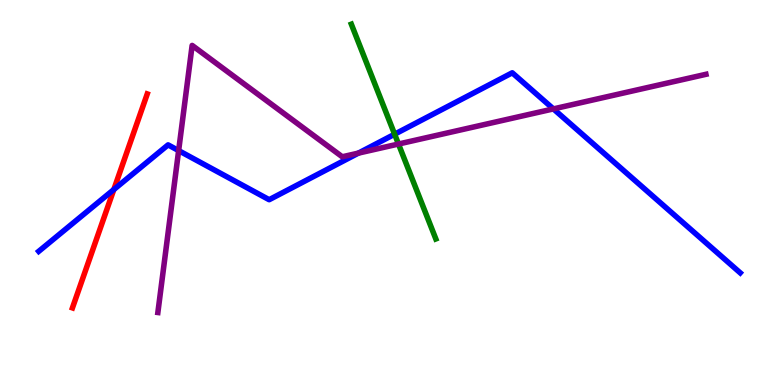[{'lines': ['blue', 'red'], 'intersections': [{'x': 1.47, 'y': 5.08}]}, {'lines': ['green', 'red'], 'intersections': []}, {'lines': ['purple', 'red'], 'intersections': []}, {'lines': ['blue', 'green'], 'intersections': [{'x': 5.09, 'y': 6.51}]}, {'lines': ['blue', 'purple'], 'intersections': [{'x': 2.31, 'y': 6.09}, {'x': 4.62, 'y': 6.02}, {'x': 7.14, 'y': 7.17}]}, {'lines': ['green', 'purple'], 'intersections': [{'x': 5.14, 'y': 6.26}]}]